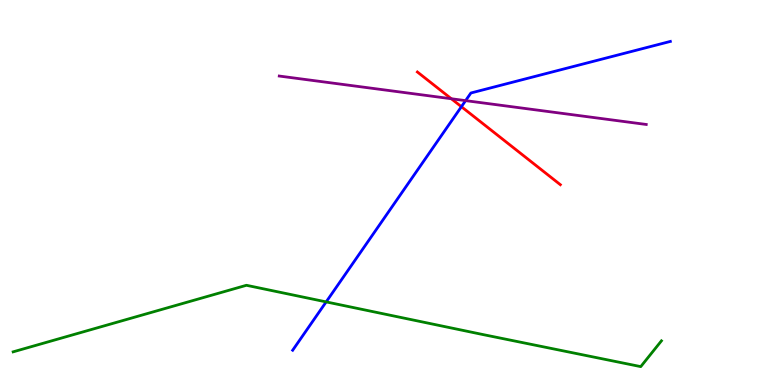[{'lines': ['blue', 'red'], 'intersections': [{'x': 5.95, 'y': 7.23}]}, {'lines': ['green', 'red'], 'intersections': []}, {'lines': ['purple', 'red'], 'intersections': [{'x': 5.82, 'y': 7.44}]}, {'lines': ['blue', 'green'], 'intersections': [{'x': 4.21, 'y': 2.16}]}, {'lines': ['blue', 'purple'], 'intersections': [{'x': 6.01, 'y': 7.39}]}, {'lines': ['green', 'purple'], 'intersections': []}]